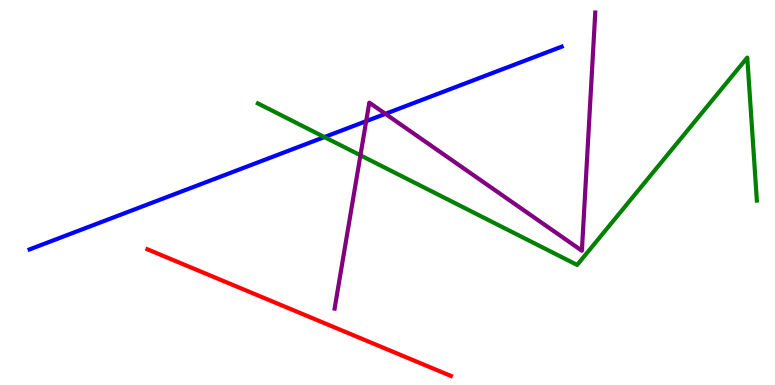[{'lines': ['blue', 'red'], 'intersections': []}, {'lines': ['green', 'red'], 'intersections': []}, {'lines': ['purple', 'red'], 'intersections': []}, {'lines': ['blue', 'green'], 'intersections': [{'x': 4.19, 'y': 6.44}]}, {'lines': ['blue', 'purple'], 'intersections': [{'x': 4.72, 'y': 6.85}, {'x': 4.97, 'y': 7.04}]}, {'lines': ['green', 'purple'], 'intersections': [{'x': 4.65, 'y': 5.97}]}]